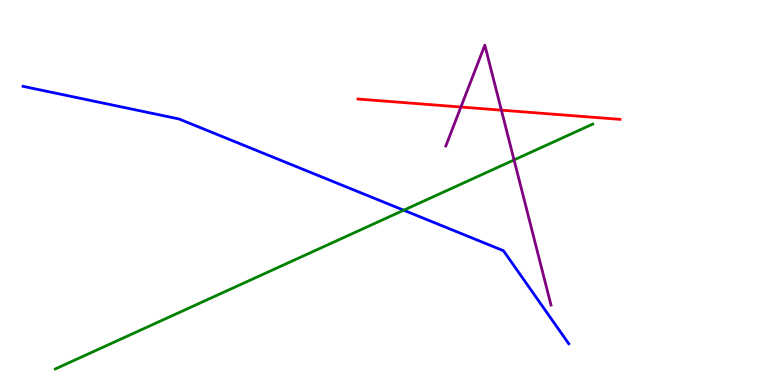[{'lines': ['blue', 'red'], 'intersections': []}, {'lines': ['green', 'red'], 'intersections': []}, {'lines': ['purple', 'red'], 'intersections': [{'x': 5.95, 'y': 7.22}, {'x': 6.47, 'y': 7.14}]}, {'lines': ['blue', 'green'], 'intersections': [{'x': 5.21, 'y': 4.54}]}, {'lines': ['blue', 'purple'], 'intersections': []}, {'lines': ['green', 'purple'], 'intersections': [{'x': 6.63, 'y': 5.85}]}]